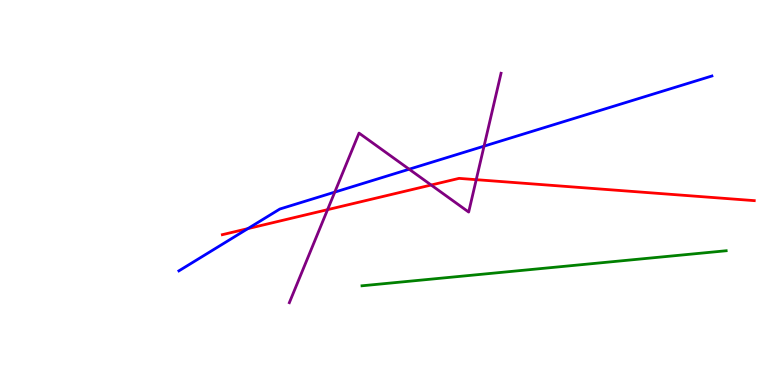[{'lines': ['blue', 'red'], 'intersections': [{'x': 3.2, 'y': 4.06}]}, {'lines': ['green', 'red'], 'intersections': []}, {'lines': ['purple', 'red'], 'intersections': [{'x': 4.23, 'y': 4.55}, {'x': 5.56, 'y': 5.19}, {'x': 6.14, 'y': 5.33}]}, {'lines': ['blue', 'green'], 'intersections': []}, {'lines': ['blue', 'purple'], 'intersections': [{'x': 4.32, 'y': 5.01}, {'x': 5.28, 'y': 5.6}, {'x': 6.25, 'y': 6.2}]}, {'lines': ['green', 'purple'], 'intersections': []}]